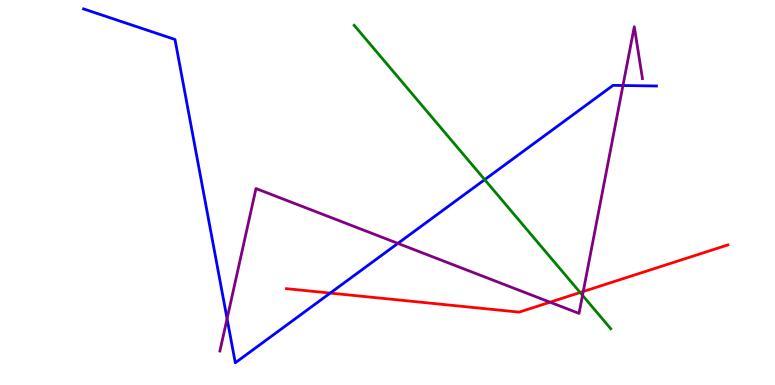[{'lines': ['blue', 'red'], 'intersections': [{'x': 4.26, 'y': 2.39}]}, {'lines': ['green', 'red'], 'intersections': [{'x': 7.49, 'y': 2.4}]}, {'lines': ['purple', 'red'], 'intersections': [{'x': 7.1, 'y': 2.15}, {'x': 7.53, 'y': 2.43}]}, {'lines': ['blue', 'green'], 'intersections': [{'x': 6.25, 'y': 5.33}]}, {'lines': ['blue', 'purple'], 'intersections': [{'x': 2.93, 'y': 1.72}, {'x': 5.13, 'y': 3.68}, {'x': 8.04, 'y': 7.78}]}, {'lines': ['green', 'purple'], 'intersections': [{'x': 7.52, 'y': 2.33}]}]